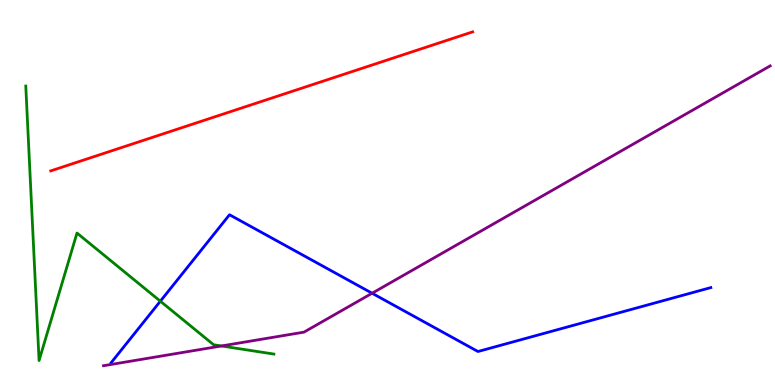[{'lines': ['blue', 'red'], 'intersections': []}, {'lines': ['green', 'red'], 'intersections': []}, {'lines': ['purple', 'red'], 'intersections': []}, {'lines': ['blue', 'green'], 'intersections': [{'x': 2.07, 'y': 2.18}]}, {'lines': ['blue', 'purple'], 'intersections': [{'x': 4.8, 'y': 2.38}]}, {'lines': ['green', 'purple'], 'intersections': [{'x': 2.86, 'y': 1.01}]}]